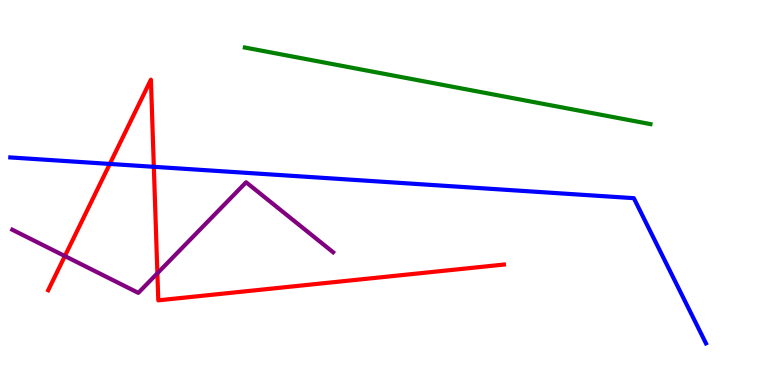[{'lines': ['blue', 'red'], 'intersections': [{'x': 1.42, 'y': 5.74}, {'x': 1.98, 'y': 5.67}]}, {'lines': ['green', 'red'], 'intersections': []}, {'lines': ['purple', 'red'], 'intersections': [{'x': 0.837, 'y': 3.35}, {'x': 2.03, 'y': 2.9}]}, {'lines': ['blue', 'green'], 'intersections': []}, {'lines': ['blue', 'purple'], 'intersections': []}, {'lines': ['green', 'purple'], 'intersections': []}]